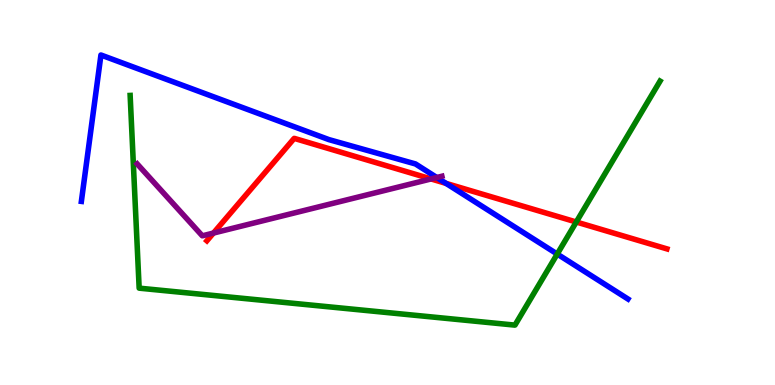[{'lines': ['blue', 'red'], 'intersections': [{'x': 5.76, 'y': 5.24}]}, {'lines': ['green', 'red'], 'intersections': [{'x': 7.44, 'y': 4.23}]}, {'lines': ['purple', 'red'], 'intersections': [{'x': 2.75, 'y': 3.95}, {'x': 5.56, 'y': 5.35}]}, {'lines': ['blue', 'green'], 'intersections': [{'x': 7.19, 'y': 3.4}]}, {'lines': ['blue', 'purple'], 'intersections': [{'x': 5.64, 'y': 5.39}]}, {'lines': ['green', 'purple'], 'intersections': []}]